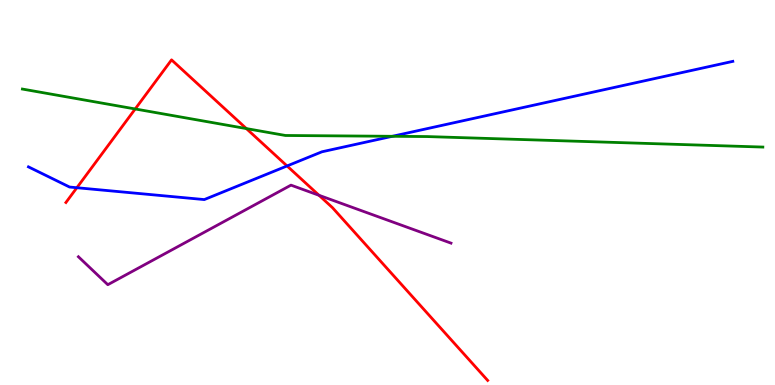[{'lines': ['blue', 'red'], 'intersections': [{'x': 0.992, 'y': 5.12}, {'x': 3.7, 'y': 5.69}]}, {'lines': ['green', 'red'], 'intersections': [{'x': 1.74, 'y': 7.17}, {'x': 3.18, 'y': 6.66}]}, {'lines': ['purple', 'red'], 'intersections': [{'x': 4.12, 'y': 4.93}]}, {'lines': ['blue', 'green'], 'intersections': [{'x': 5.06, 'y': 6.46}]}, {'lines': ['blue', 'purple'], 'intersections': []}, {'lines': ['green', 'purple'], 'intersections': []}]